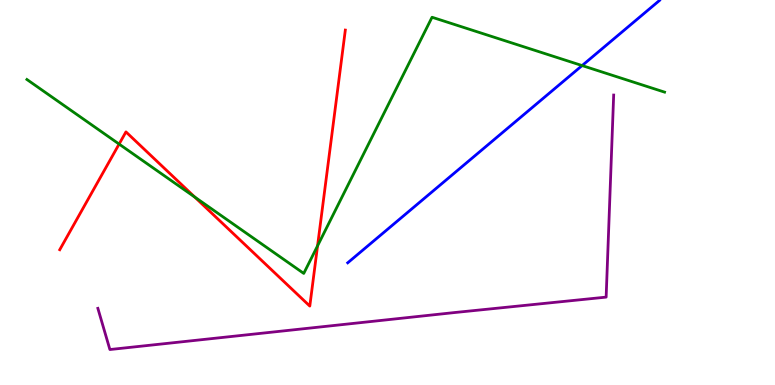[{'lines': ['blue', 'red'], 'intersections': []}, {'lines': ['green', 'red'], 'intersections': [{'x': 1.54, 'y': 6.26}, {'x': 2.51, 'y': 4.88}, {'x': 4.1, 'y': 3.61}]}, {'lines': ['purple', 'red'], 'intersections': []}, {'lines': ['blue', 'green'], 'intersections': [{'x': 7.51, 'y': 8.3}]}, {'lines': ['blue', 'purple'], 'intersections': []}, {'lines': ['green', 'purple'], 'intersections': []}]